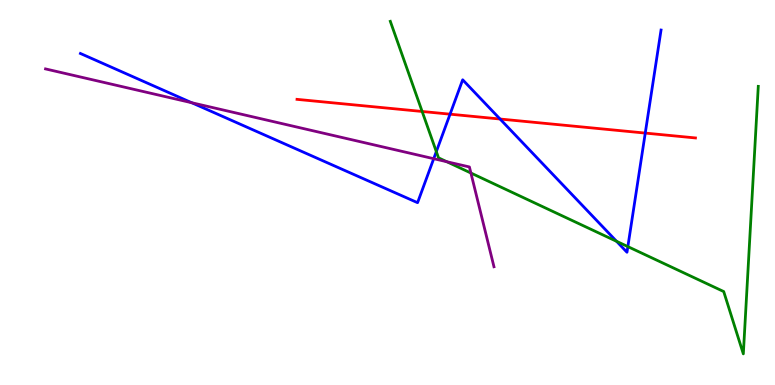[{'lines': ['blue', 'red'], 'intersections': [{'x': 5.81, 'y': 7.03}, {'x': 6.45, 'y': 6.91}, {'x': 8.33, 'y': 6.54}]}, {'lines': ['green', 'red'], 'intersections': [{'x': 5.45, 'y': 7.1}]}, {'lines': ['purple', 'red'], 'intersections': []}, {'lines': ['blue', 'green'], 'intersections': [{'x': 5.63, 'y': 6.06}, {'x': 7.96, 'y': 3.73}, {'x': 8.1, 'y': 3.59}]}, {'lines': ['blue', 'purple'], 'intersections': [{'x': 2.47, 'y': 7.33}, {'x': 5.6, 'y': 5.88}]}, {'lines': ['green', 'purple'], 'intersections': [{'x': 5.77, 'y': 5.8}, {'x': 6.08, 'y': 5.51}]}]